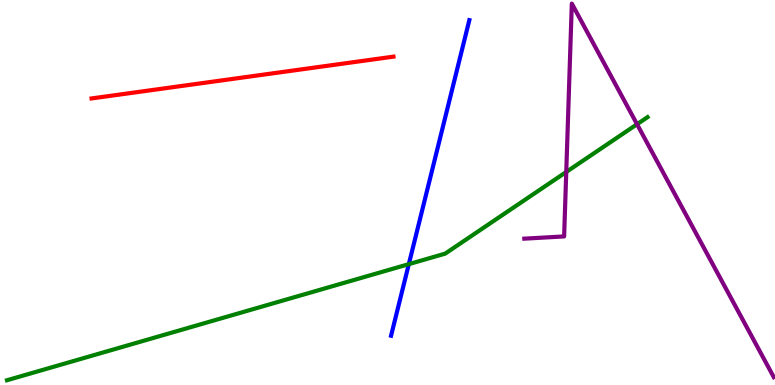[{'lines': ['blue', 'red'], 'intersections': []}, {'lines': ['green', 'red'], 'intersections': []}, {'lines': ['purple', 'red'], 'intersections': []}, {'lines': ['blue', 'green'], 'intersections': [{'x': 5.28, 'y': 3.14}]}, {'lines': ['blue', 'purple'], 'intersections': []}, {'lines': ['green', 'purple'], 'intersections': [{'x': 7.31, 'y': 5.53}, {'x': 8.22, 'y': 6.77}]}]